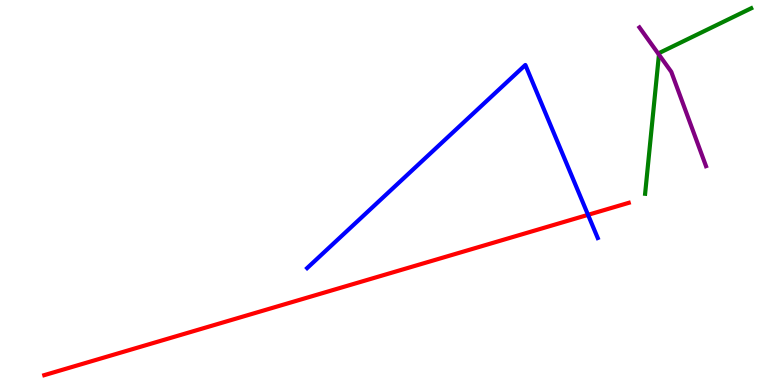[{'lines': ['blue', 'red'], 'intersections': [{'x': 7.59, 'y': 4.42}]}, {'lines': ['green', 'red'], 'intersections': []}, {'lines': ['purple', 'red'], 'intersections': []}, {'lines': ['blue', 'green'], 'intersections': []}, {'lines': ['blue', 'purple'], 'intersections': []}, {'lines': ['green', 'purple'], 'intersections': [{'x': 8.5, 'y': 8.58}]}]